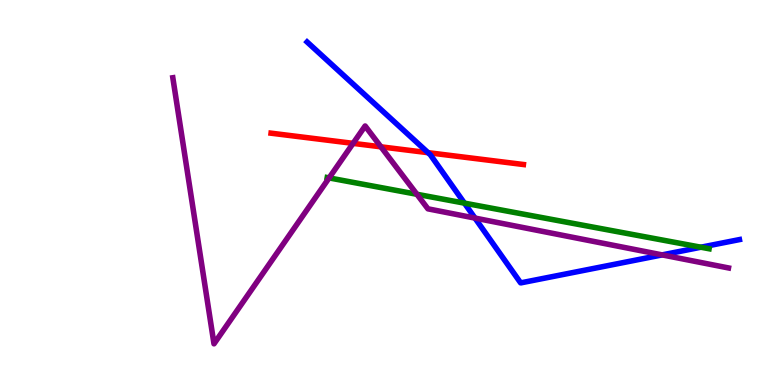[{'lines': ['blue', 'red'], 'intersections': [{'x': 5.52, 'y': 6.03}]}, {'lines': ['green', 'red'], 'intersections': []}, {'lines': ['purple', 'red'], 'intersections': [{'x': 4.56, 'y': 6.28}, {'x': 4.92, 'y': 6.19}]}, {'lines': ['blue', 'green'], 'intersections': [{'x': 5.99, 'y': 4.72}, {'x': 9.04, 'y': 3.58}]}, {'lines': ['blue', 'purple'], 'intersections': [{'x': 6.13, 'y': 4.34}, {'x': 8.54, 'y': 3.38}]}, {'lines': ['green', 'purple'], 'intersections': [{'x': 4.25, 'y': 5.38}, {'x': 5.38, 'y': 4.95}]}]